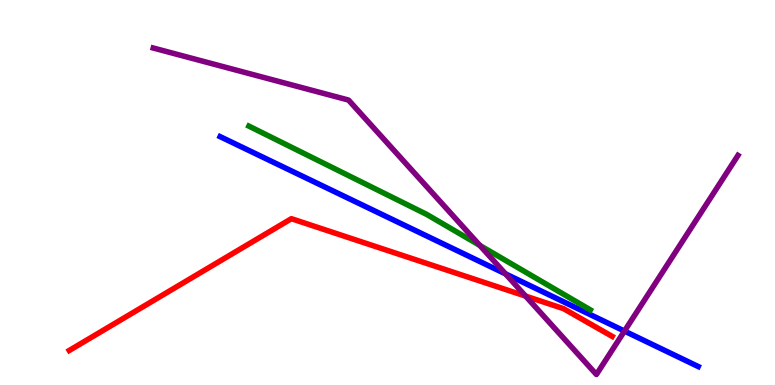[{'lines': ['blue', 'red'], 'intersections': []}, {'lines': ['green', 'red'], 'intersections': []}, {'lines': ['purple', 'red'], 'intersections': [{'x': 6.78, 'y': 2.31}]}, {'lines': ['blue', 'green'], 'intersections': []}, {'lines': ['blue', 'purple'], 'intersections': [{'x': 6.52, 'y': 2.89}, {'x': 8.06, 'y': 1.4}]}, {'lines': ['green', 'purple'], 'intersections': [{'x': 6.19, 'y': 3.63}]}]